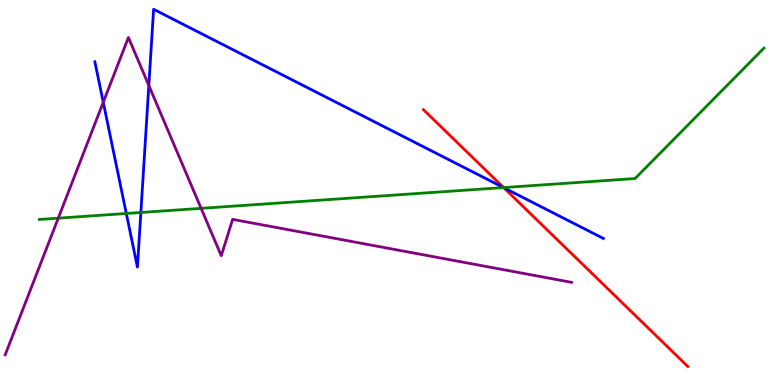[{'lines': ['blue', 'red'], 'intersections': [{'x': 6.5, 'y': 5.13}]}, {'lines': ['green', 'red'], 'intersections': [{'x': 6.5, 'y': 5.13}]}, {'lines': ['purple', 'red'], 'intersections': []}, {'lines': ['blue', 'green'], 'intersections': [{'x': 1.63, 'y': 4.45}, {'x': 1.82, 'y': 4.48}, {'x': 6.5, 'y': 5.13}]}, {'lines': ['blue', 'purple'], 'intersections': [{'x': 1.33, 'y': 7.34}, {'x': 1.92, 'y': 7.78}]}, {'lines': ['green', 'purple'], 'intersections': [{'x': 0.752, 'y': 4.33}, {'x': 2.59, 'y': 4.59}]}]